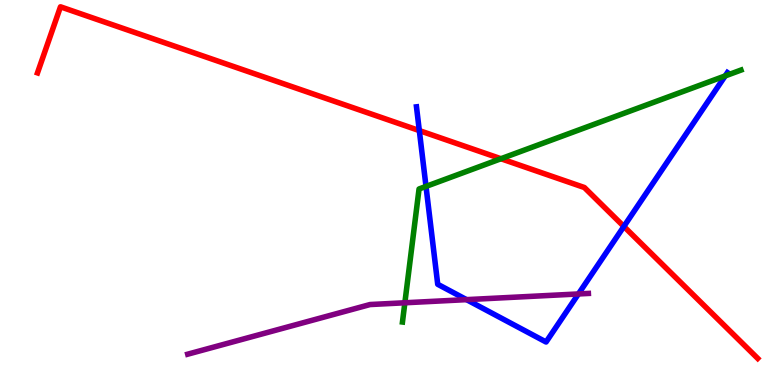[{'lines': ['blue', 'red'], 'intersections': [{'x': 5.41, 'y': 6.61}, {'x': 8.05, 'y': 4.12}]}, {'lines': ['green', 'red'], 'intersections': [{'x': 6.46, 'y': 5.88}]}, {'lines': ['purple', 'red'], 'intersections': []}, {'lines': ['blue', 'green'], 'intersections': [{'x': 5.5, 'y': 5.16}, {'x': 9.36, 'y': 8.03}]}, {'lines': ['blue', 'purple'], 'intersections': [{'x': 6.02, 'y': 2.22}, {'x': 7.46, 'y': 2.36}]}, {'lines': ['green', 'purple'], 'intersections': [{'x': 5.22, 'y': 2.14}]}]